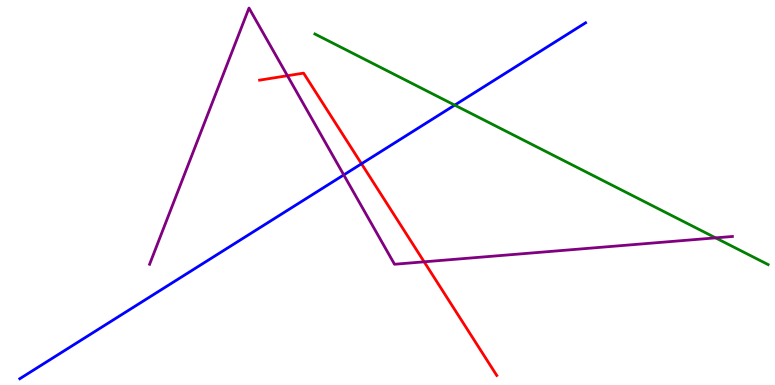[{'lines': ['blue', 'red'], 'intersections': [{'x': 4.66, 'y': 5.75}]}, {'lines': ['green', 'red'], 'intersections': []}, {'lines': ['purple', 'red'], 'intersections': [{'x': 3.71, 'y': 8.03}, {'x': 5.47, 'y': 3.2}]}, {'lines': ['blue', 'green'], 'intersections': [{'x': 5.87, 'y': 7.27}]}, {'lines': ['blue', 'purple'], 'intersections': [{'x': 4.44, 'y': 5.46}]}, {'lines': ['green', 'purple'], 'intersections': [{'x': 9.23, 'y': 3.82}]}]